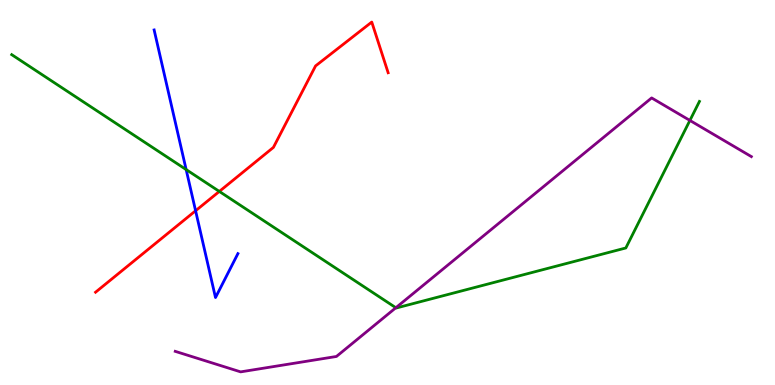[{'lines': ['blue', 'red'], 'intersections': [{'x': 2.52, 'y': 4.53}]}, {'lines': ['green', 'red'], 'intersections': [{'x': 2.83, 'y': 5.03}]}, {'lines': ['purple', 'red'], 'intersections': []}, {'lines': ['blue', 'green'], 'intersections': [{'x': 2.4, 'y': 5.6}]}, {'lines': ['blue', 'purple'], 'intersections': []}, {'lines': ['green', 'purple'], 'intersections': [{'x': 5.11, 'y': 2.01}, {'x': 8.9, 'y': 6.87}]}]